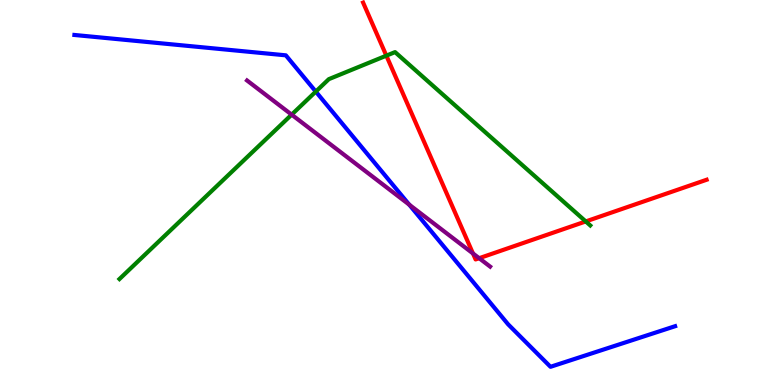[{'lines': ['blue', 'red'], 'intersections': []}, {'lines': ['green', 'red'], 'intersections': [{'x': 4.99, 'y': 8.55}, {'x': 7.56, 'y': 4.25}]}, {'lines': ['purple', 'red'], 'intersections': [{'x': 6.1, 'y': 3.42}, {'x': 6.18, 'y': 3.29}]}, {'lines': ['blue', 'green'], 'intersections': [{'x': 4.07, 'y': 7.62}]}, {'lines': ['blue', 'purple'], 'intersections': [{'x': 5.28, 'y': 4.68}]}, {'lines': ['green', 'purple'], 'intersections': [{'x': 3.76, 'y': 7.02}]}]